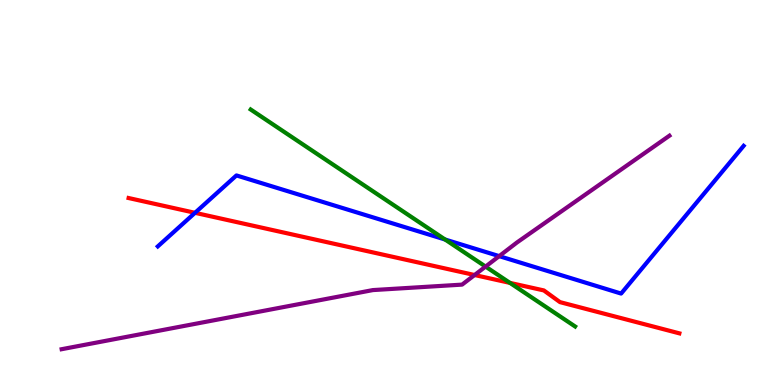[{'lines': ['blue', 'red'], 'intersections': [{'x': 2.52, 'y': 4.47}]}, {'lines': ['green', 'red'], 'intersections': [{'x': 6.58, 'y': 2.65}]}, {'lines': ['purple', 'red'], 'intersections': [{'x': 6.12, 'y': 2.86}]}, {'lines': ['blue', 'green'], 'intersections': [{'x': 5.74, 'y': 3.78}]}, {'lines': ['blue', 'purple'], 'intersections': [{'x': 6.44, 'y': 3.35}]}, {'lines': ['green', 'purple'], 'intersections': [{'x': 6.27, 'y': 3.08}]}]